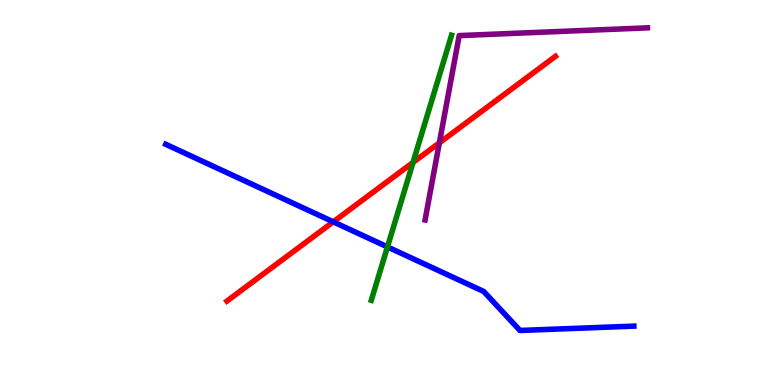[{'lines': ['blue', 'red'], 'intersections': [{'x': 4.3, 'y': 4.24}]}, {'lines': ['green', 'red'], 'intersections': [{'x': 5.33, 'y': 5.78}]}, {'lines': ['purple', 'red'], 'intersections': [{'x': 5.67, 'y': 6.29}]}, {'lines': ['blue', 'green'], 'intersections': [{'x': 5.0, 'y': 3.59}]}, {'lines': ['blue', 'purple'], 'intersections': []}, {'lines': ['green', 'purple'], 'intersections': []}]